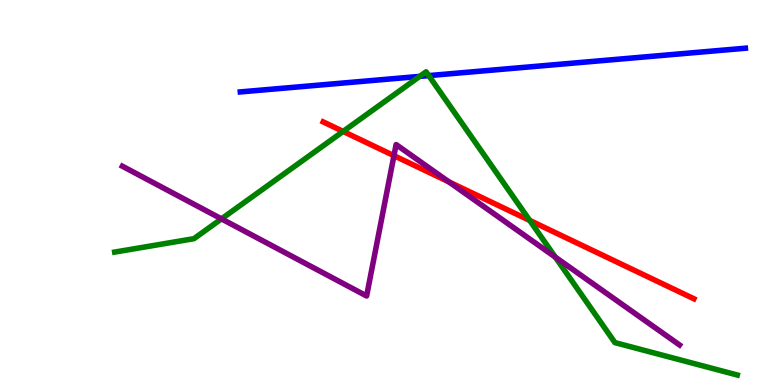[{'lines': ['blue', 'red'], 'intersections': []}, {'lines': ['green', 'red'], 'intersections': [{'x': 4.43, 'y': 6.59}, {'x': 6.84, 'y': 4.27}]}, {'lines': ['purple', 'red'], 'intersections': [{'x': 5.08, 'y': 5.96}, {'x': 5.79, 'y': 5.28}]}, {'lines': ['blue', 'green'], 'intersections': [{'x': 5.42, 'y': 8.02}, {'x': 5.53, 'y': 8.04}]}, {'lines': ['blue', 'purple'], 'intersections': []}, {'lines': ['green', 'purple'], 'intersections': [{'x': 2.86, 'y': 4.31}, {'x': 7.17, 'y': 3.32}]}]